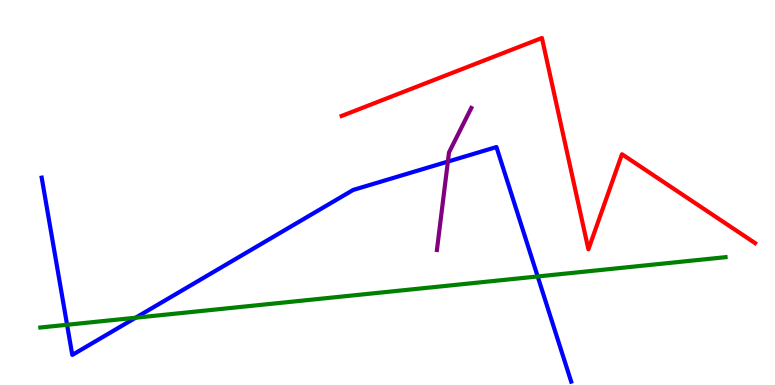[{'lines': ['blue', 'red'], 'intersections': []}, {'lines': ['green', 'red'], 'intersections': []}, {'lines': ['purple', 'red'], 'intersections': []}, {'lines': ['blue', 'green'], 'intersections': [{'x': 0.866, 'y': 1.56}, {'x': 1.75, 'y': 1.75}, {'x': 6.94, 'y': 2.82}]}, {'lines': ['blue', 'purple'], 'intersections': [{'x': 5.78, 'y': 5.8}]}, {'lines': ['green', 'purple'], 'intersections': []}]